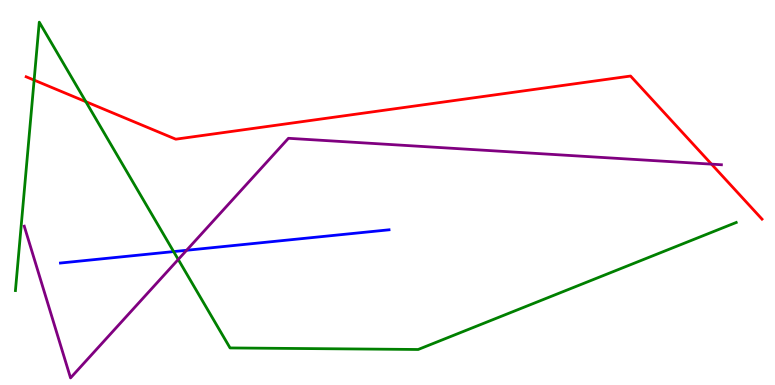[{'lines': ['blue', 'red'], 'intersections': []}, {'lines': ['green', 'red'], 'intersections': [{'x': 0.44, 'y': 7.92}, {'x': 1.11, 'y': 7.36}]}, {'lines': ['purple', 'red'], 'intersections': [{'x': 9.18, 'y': 5.74}]}, {'lines': ['blue', 'green'], 'intersections': [{'x': 2.24, 'y': 3.47}]}, {'lines': ['blue', 'purple'], 'intersections': [{'x': 2.41, 'y': 3.5}]}, {'lines': ['green', 'purple'], 'intersections': [{'x': 2.3, 'y': 3.26}]}]